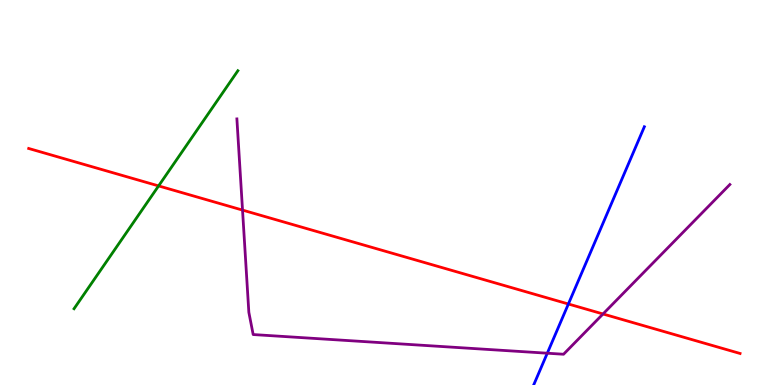[{'lines': ['blue', 'red'], 'intersections': [{'x': 7.33, 'y': 2.1}]}, {'lines': ['green', 'red'], 'intersections': [{'x': 2.05, 'y': 5.17}]}, {'lines': ['purple', 'red'], 'intersections': [{'x': 3.13, 'y': 4.54}, {'x': 7.78, 'y': 1.84}]}, {'lines': ['blue', 'green'], 'intersections': []}, {'lines': ['blue', 'purple'], 'intersections': [{'x': 7.06, 'y': 0.826}]}, {'lines': ['green', 'purple'], 'intersections': []}]